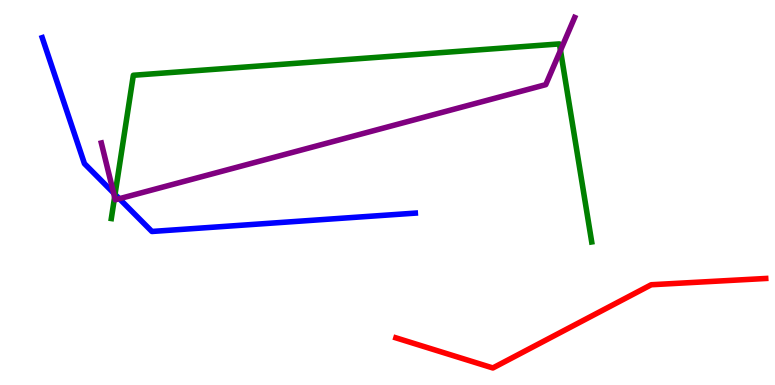[{'lines': ['blue', 'red'], 'intersections': []}, {'lines': ['green', 'red'], 'intersections': []}, {'lines': ['purple', 'red'], 'intersections': []}, {'lines': ['blue', 'green'], 'intersections': [{'x': 1.48, 'y': 4.95}]}, {'lines': ['blue', 'purple'], 'intersections': [{'x': 1.47, 'y': 4.99}, {'x': 1.54, 'y': 4.84}]}, {'lines': ['green', 'purple'], 'intersections': [{'x': 1.48, 'y': 4.88}, {'x': 7.23, 'y': 8.69}]}]